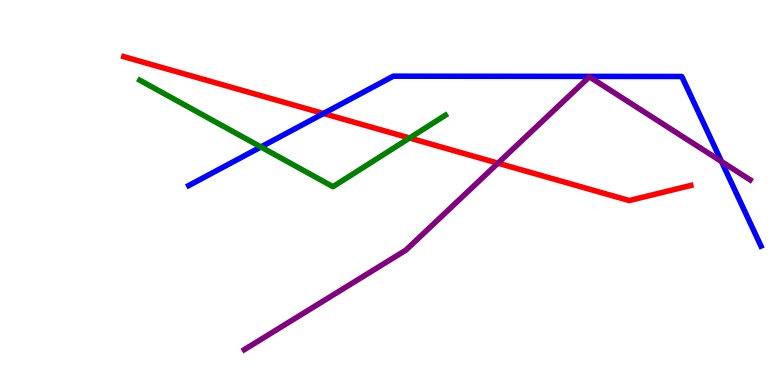[{'lines': ['blue', 'red'], 'intersections': [{'x': 4.17, 'y': 7.05}]}, {'lines': ['green', 'red'], 'intersections': [{'x': 5.28, 'y': 6.42}]}, {'lines': ['purple', 'red'], 'intersections': [{'x': 6.43, 'y': 5.76}]}, {'lines': ['blue', 'green'], 'intersections': [{'x': 3.37, 'y': 6.18}]}, {'lines': ['blue', 'purple'], 'intersections': [{'x': 9.31, 'y': 5.8}]}, {'lines': ['green', 'purple'], 'intersections': []}]